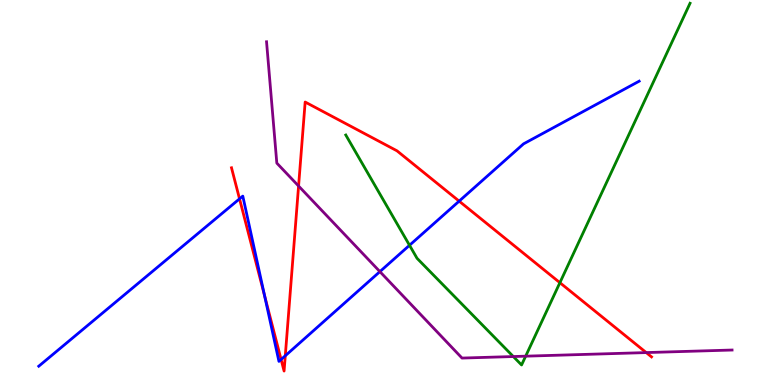[{'lines': ['blue', 'red'], 'intersections': [{'x': 3.09, 'y': 4.84}, {'x': 3.41, 'y': 2.33}, {'x': 3.63, 'y': 0.663}, {'x': 3.68, 'y': 0.759}, {'x': 5.92, 'y': 4.78}]}, {'lines': ['green', 'red'], 'intersections': [{'x': 7.22, 'y': 2.66}]}, {'lines': ['purple', 'red'], 'intersections': [{'x': 3.85, 'y': 5.17}, {'x': 8.34, 'y': 0.842}]}, {'lines': ['blue', 'green'], 'intersections': [{'x': 5.28, 'y': 3.63}]}, {'lines': ['blue', 'purple'], 'intersections': [{'x': 4.9, 'y': 2.94}]}, {'lines': ['green', 'purple'], 'intersections': [{'x': 6.62, 'y': 0.739}, {'x': 6.78, 'y': 0.749}]}]